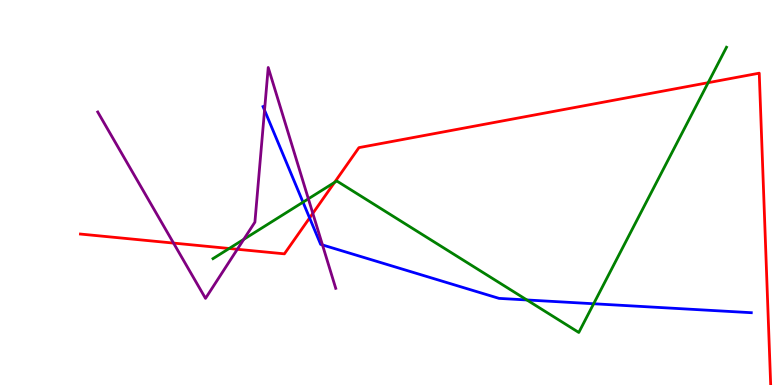[{'lines': ['blue', 'red'], 'intersections': [{'x': 3.99, 'y': 4.34}]}, {'lines': ['green', 'red'], 'intersections': [{'x': 2.96, 'y': 3.55}, {'x': 4.32, 'y': 5.26}, {'x': 9.14, 'y': 7.85}]}, {'lines': ['purple', 'red'], 'intersections': [{'x': 2.24, 'y': 3.69}, {'x': 3.06, 'y': 3.53}, {'x': 4.04, 'y': 4.46}]}, {'lines': ['blue', 'green'], 'intersections': [{'x': 3.91, 'y': 4.75}, {'x': 6.8, 'y': 2.21}, {'x': 7.66, 'y': 2.11}]}, {'lines': ['blue', 'purple'], 'intersections': [{'x': 3.41, 'y': 7.14}, {'x': 4.16, 'y': 3.64}]}, {'lines': ['green', 'purple'], 'intersections': [{'x': 3.15, 'y': 3.78}, {'x': 3.98, 'y': 4.84}]}]